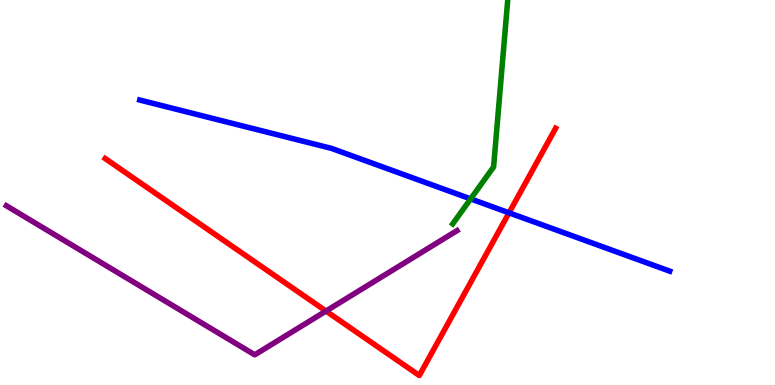[{'lines': ['blue', 'red'], 'intersections': [{'x': 6.57, 'y': 4.47}]}, {'lines': ['green', 'red'], 'intersections': []}, {'lines': ['purple', 'red'], 'intersections': [{'x': 4.21, 'y': 1.92}]}, {'lines': ['blue', 'green'], 'intersections': [{'x': 6.07, 'y': 4.83}]}, {'lines': ['blue', 'purple'], 'intersections': []}, {'lines': ['green', 'purple'], 'intersections': []}]